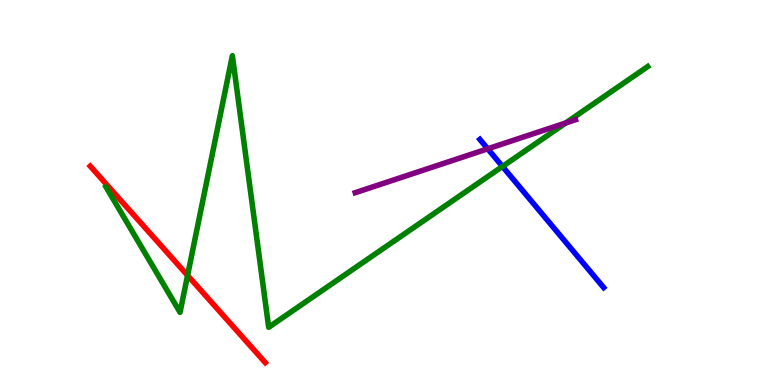[{'lines': ['blue', 'red'], 'intersections': []}, {'lines': ['green', 'red'], 'intersections': [{'x': 2.42, 'y': 2.85}]}, {'lines': ['purple', 'red'], 'intersections': []}, {'lines': ['blue', 'green'], 'intersections': [{'x': 6.48, 'y': 5.68}]}, {'lines': ['blue', 'purple'], 'intersections': [{'x': 6.29, 'y': 6.13}]}, {'lines': ['green', 'purple'], 'intersections': [{'x': 7.3, 'y': 6.81}]}]